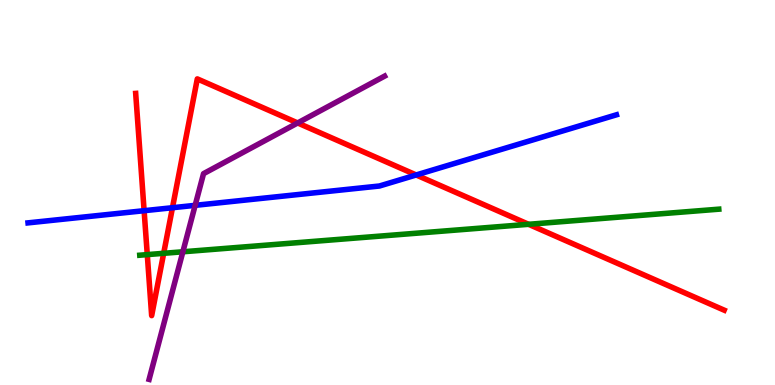[{'lines': ['blue', 'red'], 'intersections': [{'x': 1.86, 'y': 4.53}, {'x': 2.23, 'y': 4.6}, {'x': 5.37, 'y': 5.46}]}, {'lines': ['green', 'red'], 'intersections': [{'x': 1.9, 'y': 3.39}, {'x': 2.11, 'y': 3.42}, {'x': 6.82, 'y': 4.17}]}, {'lines': ['purple', 'red'], 'intersections': [{'x': 3.84, 'y': 6.81}]}, {'lines': ['blue', 'green'], 'intersections': []}, {'lines': ['blue', 'purple'], 'intersections': [{'x': 2.52, 'y': 4.67}]}, {'lines': ['green', 'purple'], 'intersections': [{'x': 2.36, 'y': 3.46}]}]